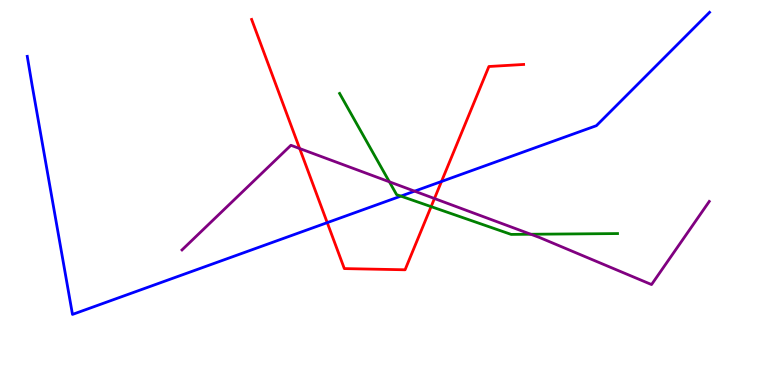[{'lines': ['blue', 'red'], 'intersections': [{'x': 4.22, 'y': 4.22}, {'x': 5.7, 'y': 5.29}]}, {'lines': ['green', 'red'], 'intersections': [{'x': 5.56, 'y': 4.63}]}, {'lines': ['purple', 'red'], 'intersections': [{'x': 3.87, 'y': 6.14}, {'x': 5.61, 'y': 4.84}]}, {'lines': ['blue', 'green'], 'intersections': [{'x': 5.17, 'y': 4.91}]}, {'lines': ['blue', 'purple'], 'intersections': [{'x': 5.35, 'y': 5.03}]}, {'lines': ['green', 'purple'], 'intersections': [{'x': 5.02, 'y': 5.28}, {'x': 6.85, 'y': 3.92}]}]